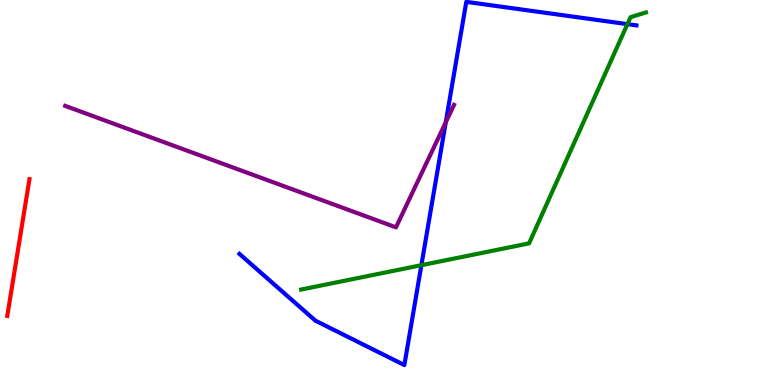[{'lines': ['blue', 'red'], 'intersections': []}, {'lines': ['green', 'red'], 'intersections': []}, {'lines': ['purple', 'red'], 'intersections': []}, {'lines': ['blue', 'green'], 'intersections': [{'x': 5.44, 'y': 3.11}, {'x': 8.1, 'y': 9.37}]}, {'lines': ['blue', 'purple'], 'intersections': [{'x': 5.75, 'y': 6.82}]}, {'lines': ['green', 'purple'], 'intersections': []}]